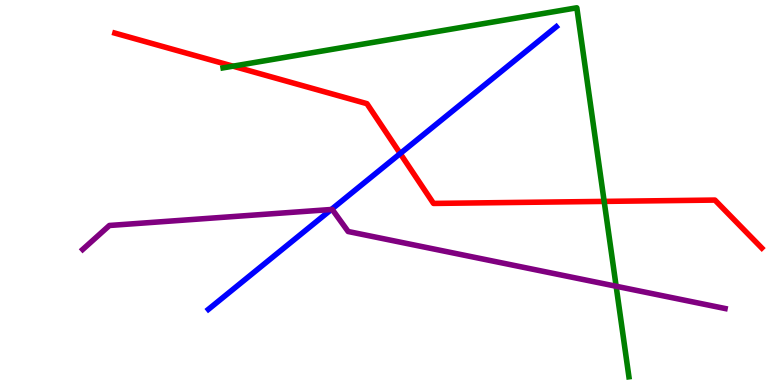[{'lines': ['blue', 'red'], 'intersections': [{'x': 5.16, 'y': 6.01}]}, {'lines': ['green', 'red'], 'intersections': [{'x': 3.01, 'y': 8.28}, {'x': 7.8, 'y': 4.77}]}, {'lines': ['purple', 'red'], 'intersections': []}, {'lines': ['blue', 'green'], 'intersections': []}, {'lines': ['blue', 'purple'], 'intersections': [{'x': 4.28, 'y': 4.56}]}, {'lines': ['green', 'purple'], 'intersections': [{'x': 7.95, 'y': 2.56}]}]